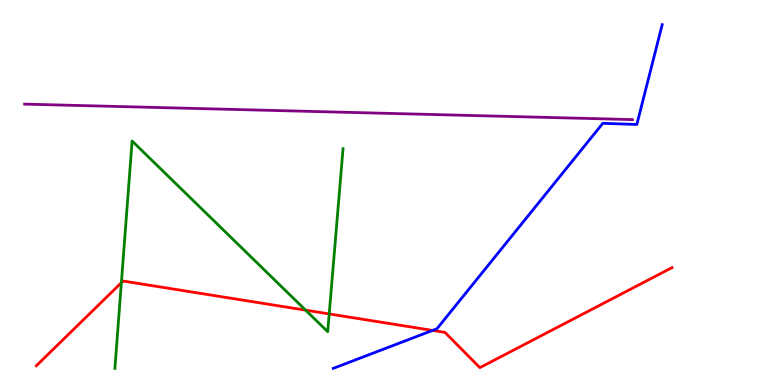[{'lines': ['blue', 'red'], 'intersections': [{'x': 5.58, 'y': 1.42}]}, {'lines': ['green', 'red'], 'intersections': [{'x': 1.57, 'y': 2.66}, {'x': 3.94, 'y': 1.94}, {'x': 4.25, 'y': 1.85}]}, {'lines': ['purple', 'red'], 'intersections': []}, {'lines': ['blue', 'green'], 'intersections': []}, {'lines': ['blue', 'purple'], 'intersections': []}, {'lines': ['green', 'purple'], 'intersections': []}]